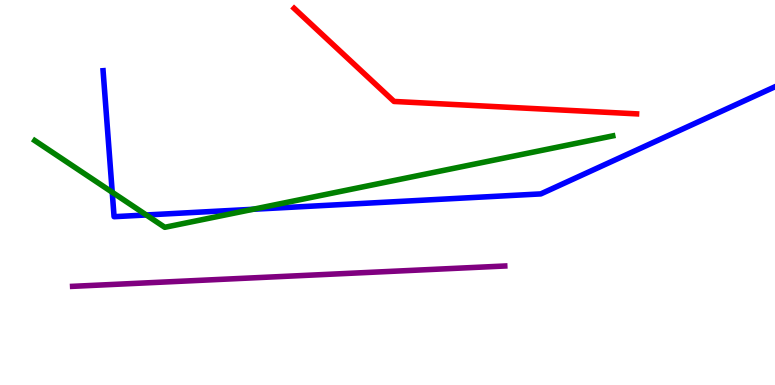[{'lines': ['blue', 'red'], 'intersections': []}, {'lines': ['green', 'red'], 'intersections': []}, {'lines': ['purple', 'red'], 'intersections': []}, {'lines': ['blue', 'green'], 'intersections': [{'x': 1.45, 'y': 5.01}, {'x': 1.89, 'y': 4.42}, {'x': 3.27, 'y': 4.56}]}, {'lines': ['blue', 'purple'], 'intersections': []}, {'lines': ['green', 'purple'], 'intersections': []}]